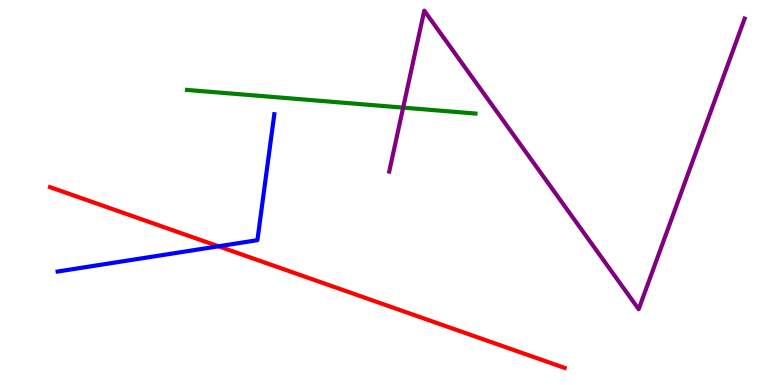[{'lines': ['blue', 'red'], 'intersections': [{'x': 2.82, 'y': 3.6}]}, {'lines': ['green', 'red'], 'intersections': []}, {'lines': ['purple', 'red'], 'intersections': []}, {'lines': ['blue', 'green'], 'intersections': []}, {'lines': ['blue', 'purple'], 'intersections': []}, {'lines': ['green', 'purple'], 'intersections': [{'x': 5.2, 'y': 7.2}]}]